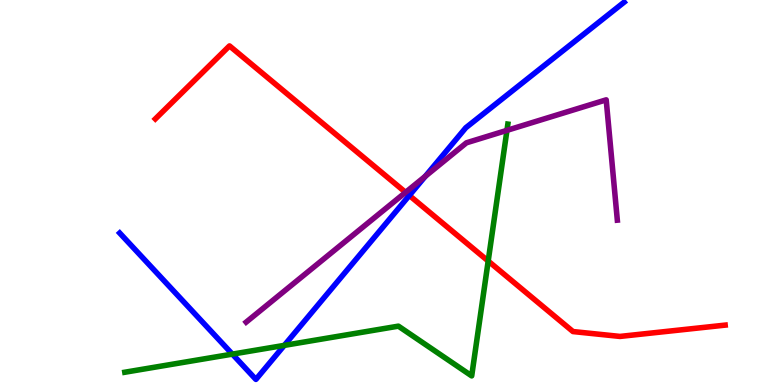[{'lines': ['blue', 'red'], 'intersections': [{'x': 5.28, 'y': 4.92}]}, {'lines': ['green', 'red'], 'intersections': [{'x': 6.3, 'y': 3.22}]}, {'lines': ['purple', 'red'], 'intersections': [{'x': 5.23, 'y': 5.0}]}, {'lines': ['blue', 'green'], 'intersections': [{'x': 3.0, 'y': 0.802}, {'x': 3.67, 'y': 1.03}]}, {'lines': ['blue', 'purple'], 'intersections': [{'x': 5.49, 'y': 5.42}]}, {'lines': ['green', 'purple'], 'intersections': [{'x': 6.54, 'y': 6.61}]}]